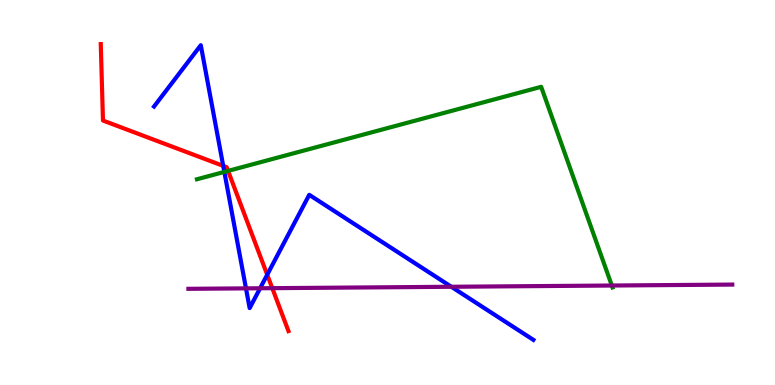[{'lines': ['blue', 'red'], 'intersections': [{'x': 2.88, 'y': 5.69}, {'x': 3.45, 'y': 2.86}]}, {'lines': ['green', 'red'], 'intersections': [{'x': 2.94, 'y': 5.56}]}, {'lines': ['purple', 'red'], 'intersections': [{'x': 3.51, 'y': 2.52}]}, {'lines': ['blue', 'green'], 'intersections': [{'x': 2.89, 'y': 5.53}]}, {'lines': ['blue', 'purple'], 'intersections': [{'x': 3.17, 'y': 2.51}, {'x': 3.36, 'y': 2.51}, {'x': 5.82, 'y': 2.55}]}, {'lines': ['green', 'purple'], 'intersections': [{'x': 7.89, 'y': 2.58}]}]